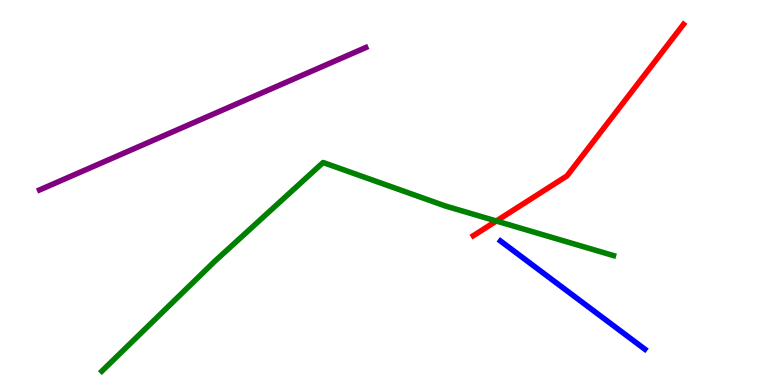[{'lines': ['blue', 'red'], 'intersections': []}, {'lines': ['green', 'red'], 'intersections': [{'x': 6.4, 'y': 4.26}]}, {'lines': ['purple', 'red'], 'intersections': []}, {'lines': ['blue', 'green'], 'intersections': []}, {'lines': ['blue', 'purple'], 'intersections': []}, {'lines': ['green', 'purple'], 'intersections': []}]